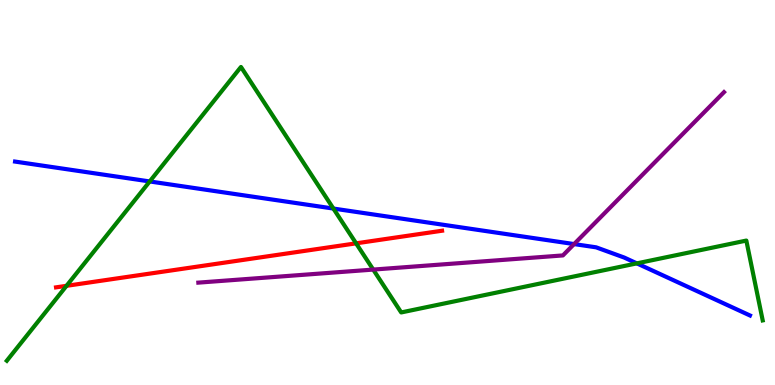[{'lines': ['blue', 'red'], 'intersections': []}, {'lines': ['green', 'red'], 'intersections': [{'x': 0.858, 'y': 2.58}, {'x': 4.59, 'y': 3.68}]}, {'lines': ['purple', 'red'], 'intersections': []}, {'lines': ['blue', 'green'], 'intersections': [{'x': 1.93, 'y': 5.29}, {'x': 4.3, 'y': 4.58}, {'x': 8.22, 'y': 3.16}]}, {'lines': ['blue', 'purple'], 'intersections': [{'x': 7.41, 'y': 3.66}]}, {'lines': ['green', 'purple'], 'intersections': [{'x': 4.82, 'y': 3.0}]}]